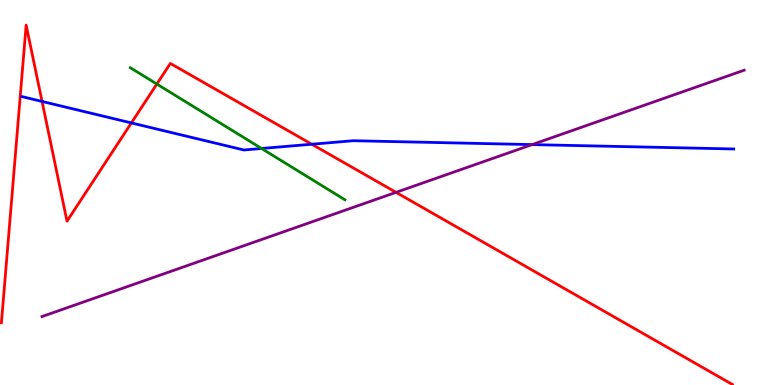[{'lines': ['blue', 'red'], 'intersections': [{'x': 0.543, 'y': 7.37}, {'x': 1.7, 'y': 6.81}, {'x': 4.02, 'y': 6.25}]}, {'lines': ['green', 'red'], 'intersections': [{'x': 2.02, 'y': 7.82}]}, {'lines': ['purple', 'red'], 'intersections': [{'x': 5.11, 'y': 5.0}]}, {'lines': ['blue', 'green'], 'intersections': [{'x': 3.37, 'y': 6.14}]}, {'lines': ['blue', 'purple'], 'intersections': [{'x': 6.87, 'y': 6.24}]}, {'lines': ['green', 'purple'], 'intersections': []}]